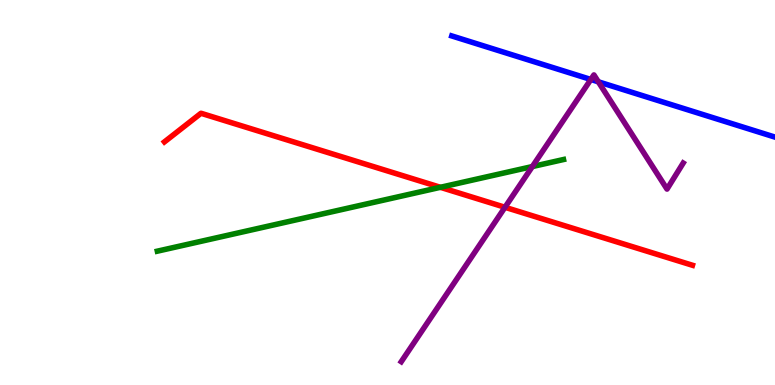[{'lines': ['blue', 'red'], 'intersections': []}, {'lines': ['green', 'red'], 'intersections': [{'x': 5.68, 'y': 5.13}]}, {'lines': ['purple', 'red'], 'intersections': [{'x': 6.52, 'y': 4.62}]}, {'lines': ['blue', 'green'], 'intersections': []}, {'lines': ['blue', 'purple'], 'intersections': [{'x': 7.62, 'y': 7.94}, {'x': 7.72, 'y': 7.88}]}, {'lines': ['green', 'purple'], 'intersections': [{'x': 6.87, 'y': 5.67}]}]